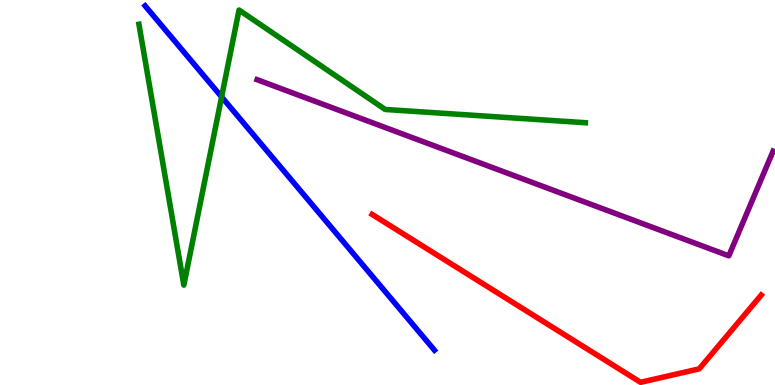[{'lines': ['blue', 'red'], 'intersections': []}, {'lines': ['green', 'red'], 'intersections': []}, {'lines': ['purple', 'red'], 'intersections': []}, {'lines': ['blue', 'green'], 'intersections': [{'x': 2.86, 'y': 7.48}]}, {'lines': ['blue', 'purple'], 'intersections': []}, {'lines': ['green', 'purple'], 'intersections': []}]